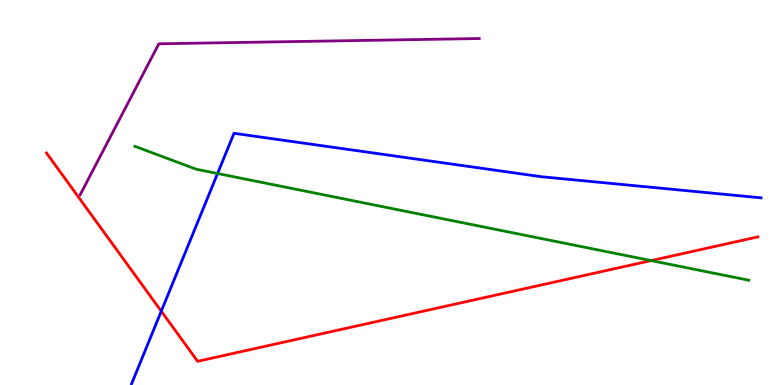[{'lines': ['blue', 'red'], 'intersections': [{'x': 2.08, 'y': 1.92}]}, {'lines': ['green', 'red'], 'intersections': [{'x': 8.4, 'y': 3.23}]}, {'lines': ['purple', 'red'], 'intersections': []}, {'lines': ['blue', 'green'], 'intersections': [{'x': 2.81, 'y': 5.49}]}, {'lines': ['blue', 'purple'], 'intersections': []}, {'lines': ['green', 'purple'], 'intersections': []}]